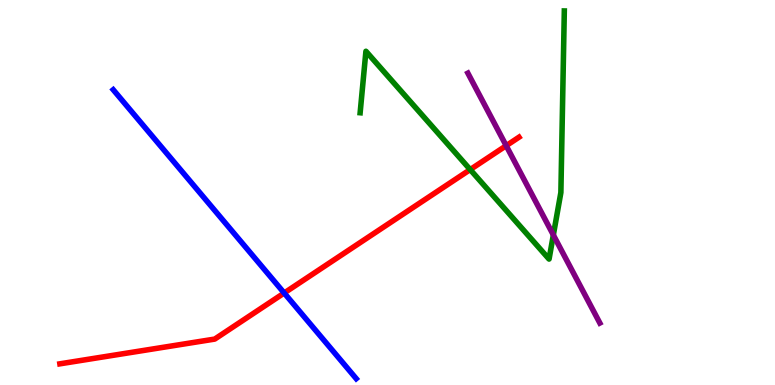[{'lines': ['blue', 'red'], 'intersections': [{'x': 3.67, 'y': 2.39}]}, {'lines': ['green', 'red'], 'intersections': [{'x': 6.07, 'y': 5.6}]}, {'lines': ['purple', 'red'], 'intersections': [{'x': 6.53, 'y': 6.22}]}, {'lines': ['blue', 'green'], 'intersections': []}, {'lines': ['blue', 'purple'], 'intersections': []}, {'lines': ['green', 'purple'], 'intersections': [{'x': 7.14, 'y': 3.9}]}]